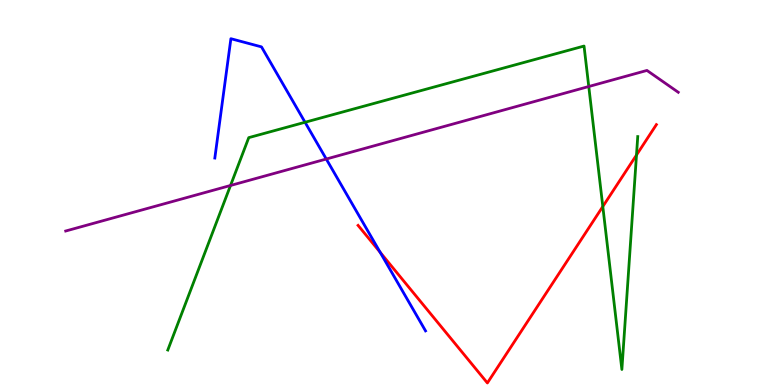[{'lines': ['blue', 'red'], 'intersections': [{'x': 4.9, 'y': 3.45}]}, {'lines': ['green', 'red'], 'intersections': [{'x': 7.78, 'y': 4.64}, {'x': 8.21, 'y': 5.97}]}, {'lines': ['purple', 'red'], 'intersections': []}, {'lines': ['blue', 'green'], 'intersections': [{'x': 3.94, 'y': 6.82}]}, {'lines': ['blue', 'purple'], 'intersections': [{'x': 4.21, 'y': 5.87}]}, {'lines': ['green', 'purple'], 'intersections': [{'x': 2.97, 'y': 5.18}, {'x': 7.6, 'y': 7.75}]}]